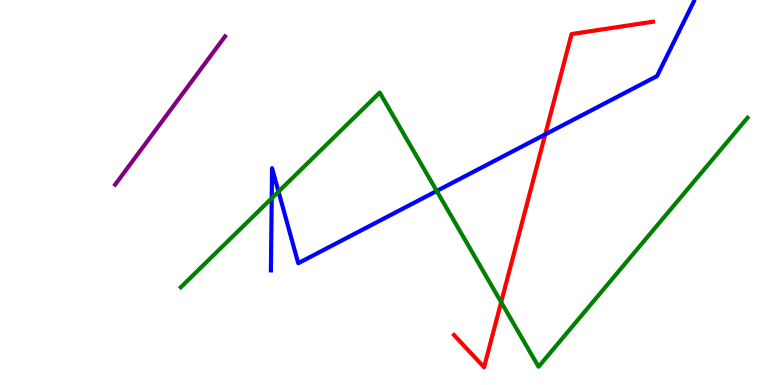[{'lines': ['blue', 'red'], 'intersections': [{'x': 7.04, 'y': 6.51}]}, {'lines': ['green', 'red'], 'intersections': [{'x': 6.47, 'y': 2.15}]}, {'lines': ['purple', 'red'], 'intersections': []}, {'lines': ['blue', 'green'], 'intersections': [{'x': 3.51, 'y': 4.85}, {'x': 3.59, 'y': 5.02}, {'x': 5.64, 'y': 5.04}]}, {'lines': ['blue', 'purple'], 'intersections': []}, {'lines': ['green', 'purple'], 'intersections': []}]